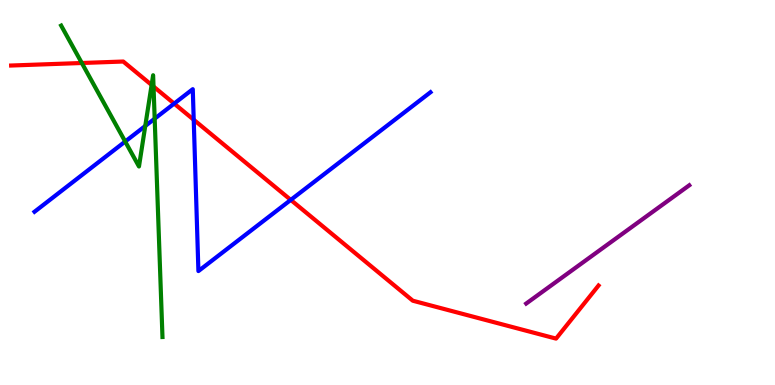[{'lines': ['blue', 'red'], 'intersections': [{'x': 2.25, 'y': 7.31}, {'x': 2.5, 'y': 6.89}, {'x': 3.75, 'y': 4.81}]}, {'lines': ['green', 'red'], 'intersections': [{'x': 1.06, 'y': 8.36}, {'x': 1.96, 'y': 7.79}, {'x': 1.98, 'y': 7.75}]}, {'lines': ['purple', 'red'], 'intersections': []}, {'lines': ['blue', 'green'], 'intersections': [{'x': 1.62, 'y': 6.32}, {'x': 1.87, 'y': 6.73}, {'x': 2.0, 'y': 6.92}]}, {'lines': ['blue', 'purple'], 'intersections': []}, {'lines': ['green', 'purple'], 'intersections': []}]